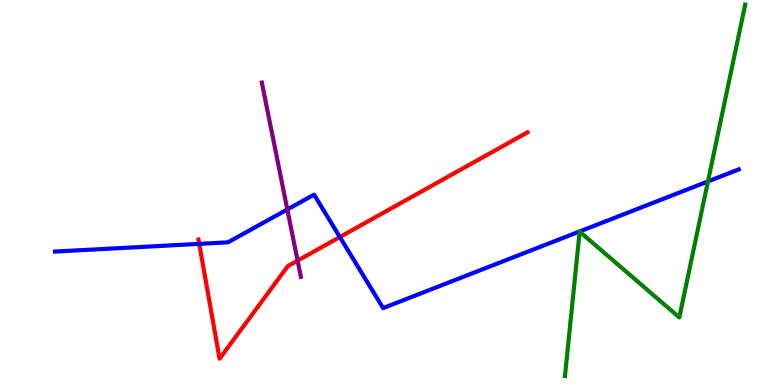[{'lines': ['blue', 'red'], 'intersections': [{'x': 2.57, 'y': 3.67}, {'x': 4.39, 'y': 3.84}]}, {'lines': ['green', 'red'], 'intersections': []}, {'lines': ['purple', 'red'], 'intersections': [{'x': 3.84, 'y': 3.23}]}, {'lines': ['blue', 'green'], 'intersections': [{'x': 9.13, 'y': 5.29}]}, {'lines': ['blue', 'purple'], 'intersections': [{'x': 3.71, 'y': 4.56}]}, {'lines': ['green', 'purple'], 'intersections': []}]